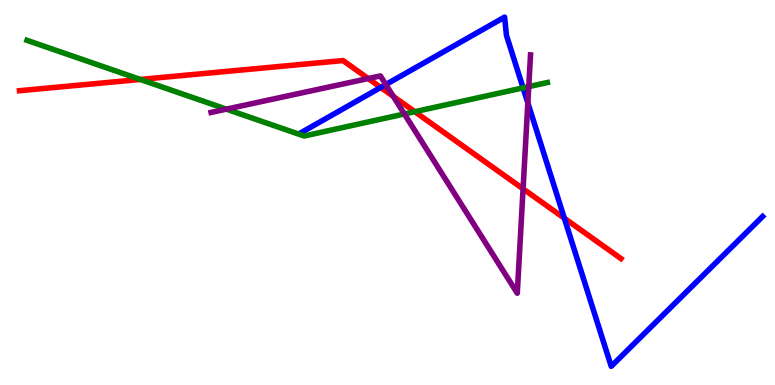[{'lines': ['blue', 'red'], 'intersections': [{'x': 4.91, 'y': 7.73}, {'x': 7.28, 'y': 4.33}]}, {'lines': ['green', 'red'], 'intersections': [{'x': 1.81, 'y': 7.94}, {'x': 5.35, 'y': 7.1}]}, {'lines': ['purple', 'red'], 'intersections': [{'x': 4.75, 'y': 7.96}, {'x': 5.07, 'y': 7.5}, {'x': 6.75, 'y': 5.1}]}, {'lines': ['blue', 'green'], 'intersections': [{'x': 6.75, 'y': 7.72}]}, {'lines': ['blue', 'purple'], 'intersections': [{'x': 4.98, 'y': 7.8}, {'x': 6.81, 'y': 7.33}]}, {'lines': ['green', 'purple'], 'intersections': [{'x': 2.92, 'y': 7.16}, {'x': 5.22, 'y': 7.04}, {'x': 6.82, 'y': 7.75}]}]